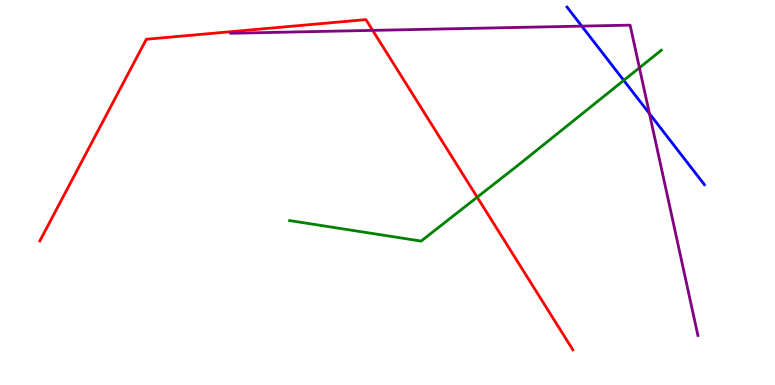[{'lines': ['blue', 'red'], 'intersections': []}, {'lines': ['green', 'red'], 'intersections': [{'x': 6.16, 'y': 4.88}]}, {'lines': ['purple', 'red'], 'intersections': [{'x': 4.81, 'y': 9.21}]}, {'lines': ['blue', 'green'], 'intersections': [{'x': 8.05, 'y': 7.91}]}, {'lines': ['blue', 'purple'], 'intersections': [{'x': 7.51, 'y': 9.32}, {'x': 8.38, 'y': 7.05}]}, {'lines': ['green', 'purple'], 'intersections': [{'x': 8.25, 'y': 8.24}]}]